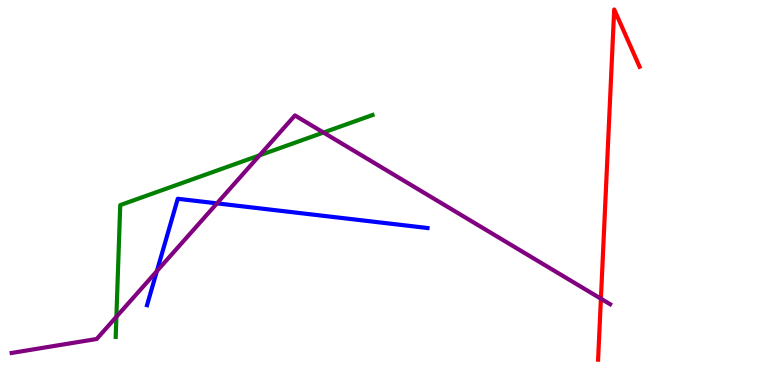[{'lines': ['blue', 'red'], 'intersections': []}, {'lines': ['green', 'red'], 'intersections': []}, {'lines': ['purple', 'red'], 'intersections': [{'x': 7.75, 'y': 2.24}]}, {'lines': ['blue', 'green'], 'intersections': []}, {'lines': ['blue', 'purple'], 'intersections': [{'x': 2.02, 'y': 2.96}, {'x': 2.8, 'y': 4.72}]}, {'lines': ['green', 'purple'], 'intersections': [{'x': 1.5, 'y': 1.77}, {'x': 3.35, 'y': 5.96}, {'x': 4.17, 'y': 6.56}]}]